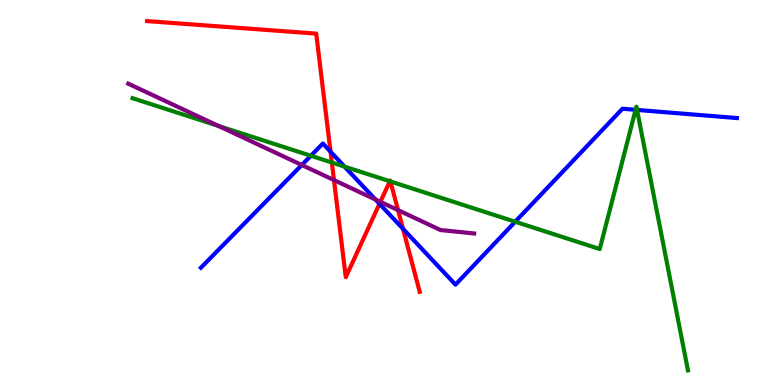[{'lines': ['blue', 'red'], 'intersections': [{'x': 4.26, 'y': 6.06}, {'x': 4.9, 'y': 4.71}, {'x': 5.2, 'y': 4.06}]}, {'lines': ['green', 'red'], 'intersections': [{'x': 4.28, 'y': 5.78}, {'x': 5.03, 'y': 5.29}, {'x': 5.04, 'y': 5.29}]}, {'lines': ['purple', 'red'], 'intersections': [{'x': 4.31, 'y': 5.32}, {'x': 4.91, 'y': 4.76}, {'x': 5.14, 'y': 4.54}]}, {'lines': ['blue', 'green'], 'intersections': [{'x': 4.01, 'y': 5.95}, {'x': 4.45, 'y': 5.67}, {'x': 6.65, 'y': 4.24}, {'x': 8.2, 'y': 7.15}, {'x': 8.22, 'y': 7.14}]}, {'lines': ['blue', 'purple'], 'intersections': [{'x': 3.89, 'y': 5.71}, {'x': 4.85, 'y': 4.82}]}, {'lines': ['green', 'purple'], 'intersections': [{'x': 2.82, 'y': 6.73}]}]